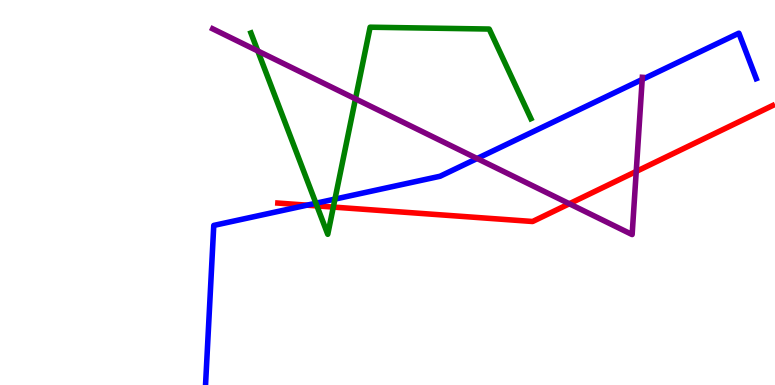[{'lines': ['blue', 'red'], 'intersections': [{'x': 3.96, 'y': 4.67}]}, {'lines': ['green', 'red'], 'intersections': [{'x': 4.09, 'y': 4.65}, {'x': 4.3, 'y': 4.62}]}, {'lines': ['purple', 'red'], 'intersections': [{'x': 7.35, 'y': 4.71}, {'x': 8.21, 'y': 5.55}]}, {'lines': ['blue', 'green'], 'intersections': [{'x': 4.08, 'y': 4.72}, {'x': 4.32, 'y': 4.83}]}, {'lines': ['blue', 'purple'], 'intersections': [{'x': 6.16, 'y': 5.88}, {'x': 8.29, 'y': 7.94}]}, {'lines': ['green', 'purple'], 'intersections': [{'x': 3.33, 'y': 8.68}, {'x': 4.59, 'y': 7.43}]}]